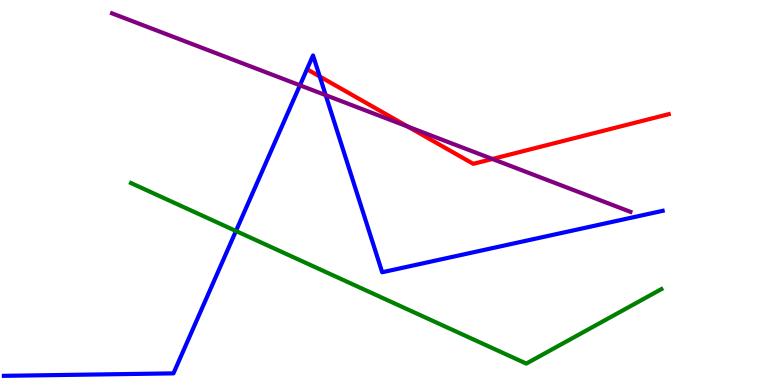[{'lines': ['blue', 'red'], 'intersections': [{'x': 4.13, 'y': 8.01}]}, {'lines': ['green', 'red'], 'intersections': []}, {'lines': ['purple', 'red'], 'intersections': [{'x': 5.26, 'y': 6.71}, {'x': 6.35, 'y': 5.87}]}, {'lines': ['blue', 'green'], 'intersections': [{'x': 3.04, 'y': 4.0}]}, {'lines': ['blue', 'purple'], 'intersections': [{'x': 3.87, 'y': 7.78}, {'x': 4.2, 'y': 7.53}]}, {'lines': ['green', 'purple'], 'intersections': []}]